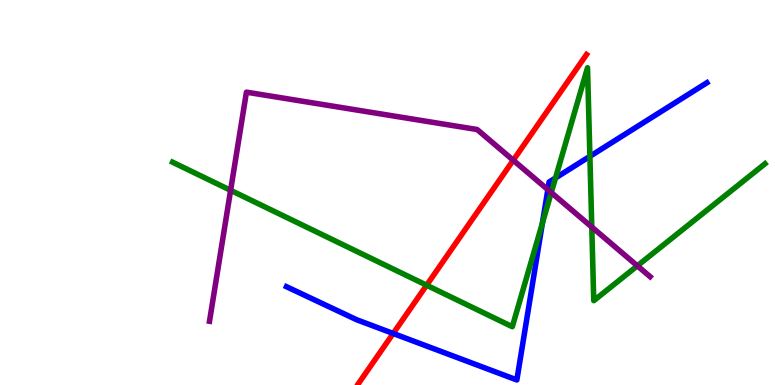[{'lines': ['blue', 'red'], 'intersections': [{'x': 5.07, 'y': 1.34}]}, {'lines': ['green', 'red'], 'intersections': [{'x': 5.5, 'y': 2.59}]}, {'lines': ['purple', 'red'], 'intersections': [{'x': 6.62, 'y': 5.84}]}, {'lines': ['blue', 'green'], 'intersections': [{'x': 7.0, 'y': 4.21}, {'x': 7.17, 'y': 5.38}, {'x': 7.61, 'y': 5.94}]}, {'lines': ['blue', 'purple'], 'intersections': [{'x': 7.07, 'y': 5.07}]}, {'lines': ['green', 'purple'], 'intersections': [{'x': 2.98, 'y': 5.06}, {'x': 7.11, 'y': 5.0}, {'x': 7.64, 'y': 4.1}, {'x': 8.22, 'y': 3.1}]}]